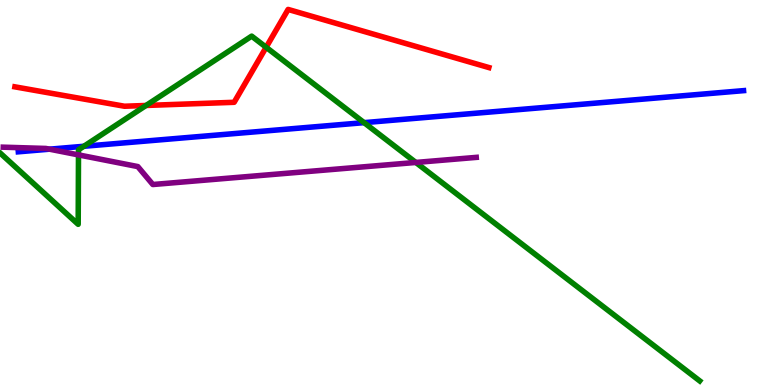[{'lines': ['blue', 'red'], 'intersections': []}, {'lines': ['green', 'red'], 'intersections': [{'x': 1.88, 'y': 7.26}, {'x': 3.43, 'y': 8.77}]}, {'lines': ['purple', 'red'], 'intersections': []}, {'lines': ['blue', 'green'], 'intersections': [{'x': 1.08, 'y': 6.2}, {'x': 4.7, 'y': 6.81}]}, {'lines': ['blue', 'purple'], 'intersections': [{'x': 0.639, 'y': 6.13}]}, {'lines': ['green', 'purple'], 'intersections': [{'x': 1.01, 'y': 5.98}, {'x': 5.37, 'y': 5.78}]}]